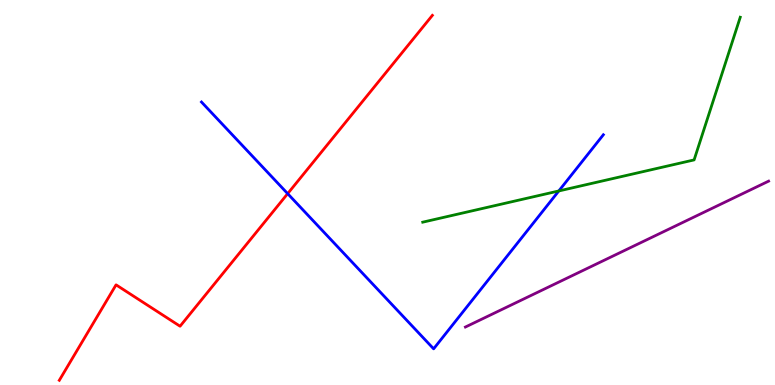[{'lines': ['blue', 'red'], 'intersections': [{'x': 3.71, 'y': 4.97}]}, {'lines': ['green', 'red'], 'intersections': []}, {'lines': ['purple', 'red'], 'intersections': []}, {'lines': ['blue', 'green'], 'intersections': [{'x': 7.21, 'y': 5.04}]}, {'lines': ['blue', 'purple'], 'intersections': []}, {'lines': ['green', 'purple'], 'intersections': []}]